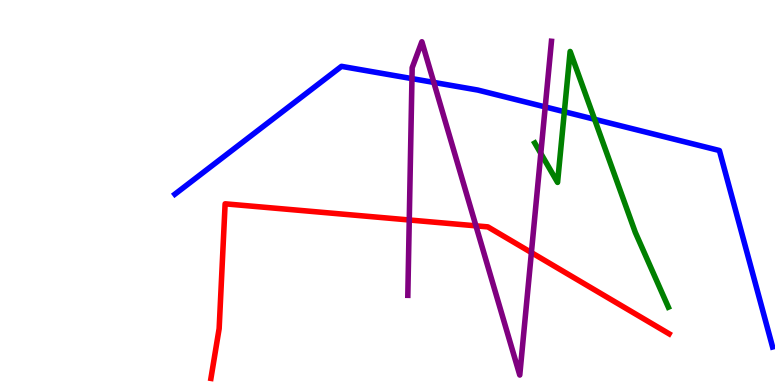[{'lines': ['blue', 'red'], 'intersections': []}, {'lines': ['green', 'red'], 'intersections': []}, {'lines': ['purple', 'red'], 'intersections': [{'x': 5.28, 'y': 4.29}, {'x': 6.14, 'y': 4.13}, {'x': 6.86, 'y': 3.44}]}, {'lines': ['blue', 'green'], 'intersections': [{'x': 7.28, 'y': 7.1}, {'x': 7.67, 'y': 6.9}]}, {'lines': ['blue', 'purple'], 'intersections': [{'x': 5.32, 'y': 7.96}, {'x': 5.6, 'y': 7.86}, {'x': 7.04, 'y': 7.22}]}, {'lines': ['green', 'purple'], 'intersections': [{'x': 6.98, 'y': 6.01}]}]